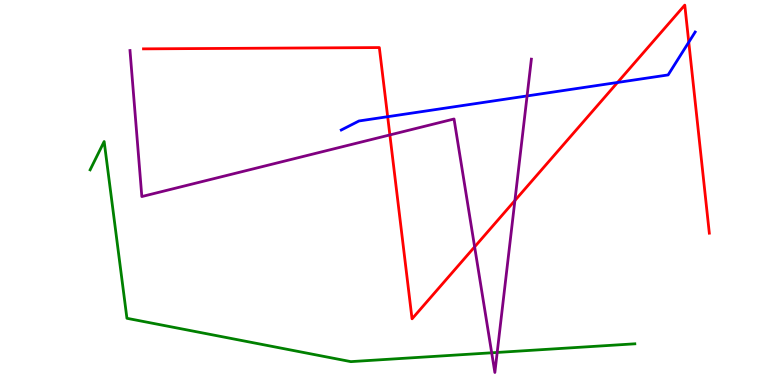[{'lines': ['blue', 'red'], 'intersections': [{'x': 5.0, 'y': 6.97}, {'x': 7.97, 'y': 7.86}, {'x': 8.89, 'y': 8.9}]}, {'lines': ['green', 'red'], 'intersections': []}, {'lines': ['purple', 'red'], 'intersections': [{'x': 5.03, 'y': 6.5}, {'x': 6.12, 'y': 3.59}, {'x': 6.64, 'y': 4.79}]}, {'lines': ['blue', 'green'], 'intersections': []}, {'lines': ['blue', 'purple'], 'intersections': [{'x': 6.8, 'y': 7.51}]}, {'lines': ['green', 'purple'], 'intersections': [{'x': 6.34, 'y': 0.837}, {'x': 6.42, 'y': 0.845}]}]